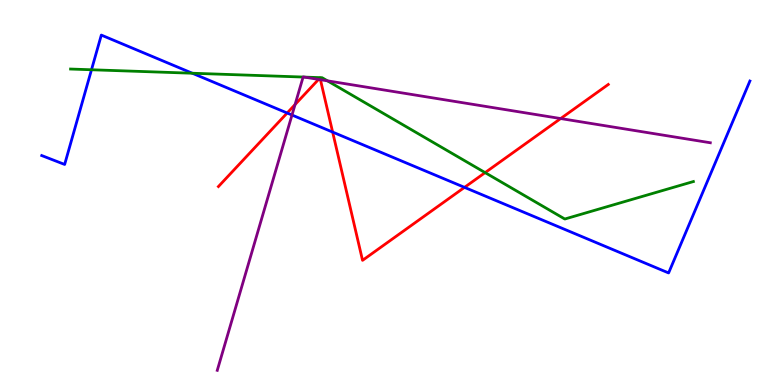[{'lines': ['blue', 'red'], 'intersections': [{'x': 3.71, 'y': 7.06}, {'x': 4.29, 'y': 6.57}, {'x': 5.99, 'y': 5.13}]}, {'lines': ['green', 'red'], 'intersections': [{'x': 6.26, 'y': 5.52}]}, {'lines': ['purple', 'red'], 'intersections': [{'x': 3.81, 'y': 7.28}, {'x': 4.11, 'y': 7.94}, {'x': 4.13, 'y': 7.93}, {'x': 7.23, 'y': 6.92}]}, {'lines': ['blue', 'green'], 'intersections': [{'x': 1.18, 'y': 8.19}, {'x': 2.48, 'y': 8.1}]}, {'lines': ['blue', 'purple'], 'intersections': [{'x': 3.77, 'y': 7.01}]}, {'lines': ['green', 'purple'], 'intersections': [{'x': 3.91, 'y': 8.0}, {'x': 3.93, 'y': 8.0}, {'x': 4.23, 'y': 7.9}]}]